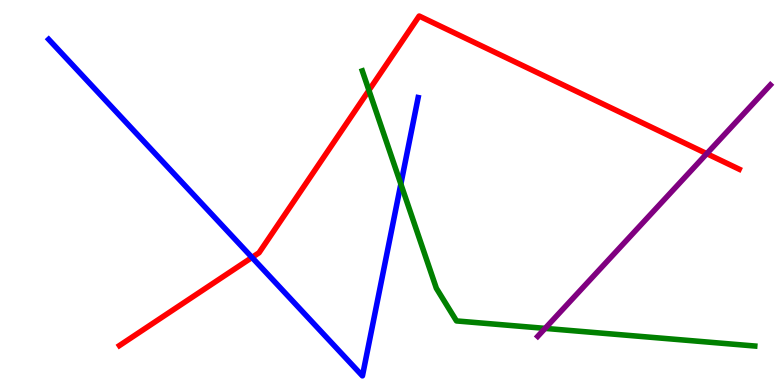[{'lines': ['blue', 'red'], 'intersections': [{'x': 3.25, 'y': 3.31}]}, {'lines': ['green', 'red'], 'intersections': [{'x': 4.76, 'y': 7.65}]}, {'lines': ['purple', 'red'], 'intersections': [{'x': 9.12, 'y': 6.01}]}, {'lines': ['blue', 'green'], 'intersections': [{'x': 5.17, 'y': 5.22}]}, {'lines': ['blue', 'purple'], 'intersections': []}, {'lines': ['green', 'purple'], 'intersections': [{'x': 7.03, 'y': 1.47}]}]